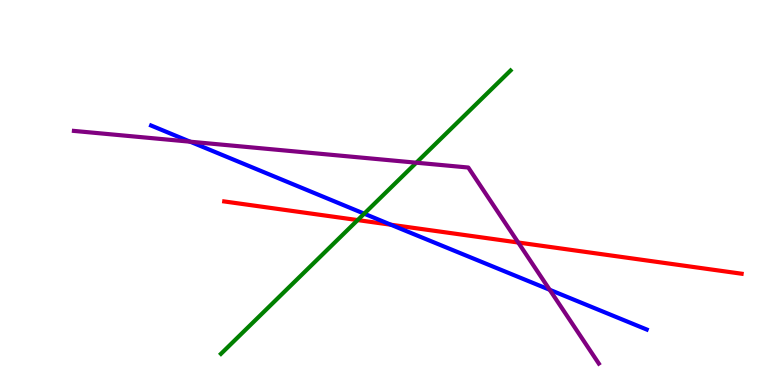[{'lines': ['blue', 'red'], 'intersections': [{'x': 5.04, 'y': 4.16}]}, {'lines': ['green', 'red'], 'intersections': [{'x': 4.62, 'y': 4.28}]}, {'lines': ['purple', 'red'], 'intersections': [{'x': 6.69, 'y': 3.7}]}, {'lines': ['blue', 'green'], 'intersections': [{'x': 4.7, 'y': 4.45}]}, {'lines': ['blue', 'purple'], 'intersections': [{'x': 2.45, 'y': 6.32}, {'x': 7.09, 'y': 2.47}]}, {'lines': ['green', 'purple'], 'intersections': [{'x': 5.37, 'y': 5.77}]}]